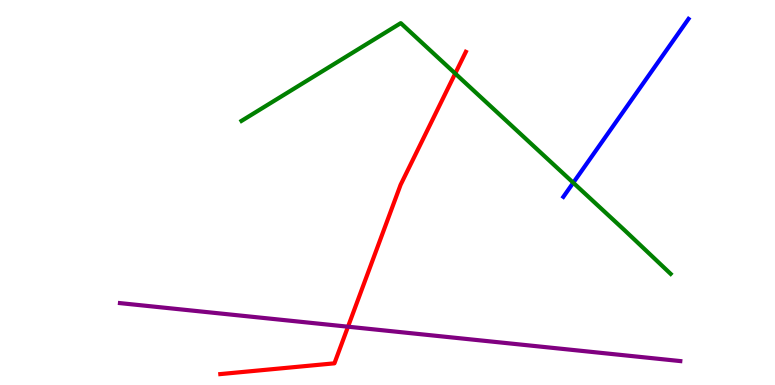[{'lines': ['blue', 'red'], 'intersections': []}, {'lines': ['green', 'red'], 'intersections': [{'x': 5.87, 'y': 8.09}]}, {'lines': ['purple', 'red'], 'intersections': [{'x': 4.49, 'y': 1.51}]}, {'lines': ['blue', 'green'], 'intersections': [{'x': 7.4, 'y': 5.25}]}, {'lines': ['blue', 'purple'], 'intersections': []}, {'lines': ['green', 'purple'], 'intersections': []}]